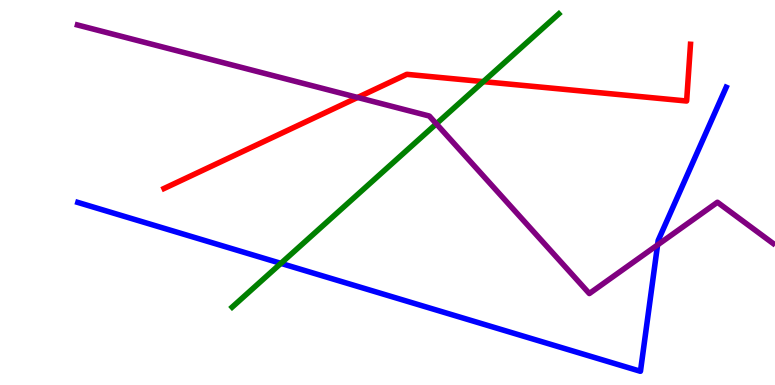[{'lines': ['blue', 'red'], 'intersections': []}, {'lines': ['green', 'red'], 'intersections': [{'x': 6.24, 'y': 7.88}]}, {'lines': ['purple', 'red'], 'intersections': [{'x': 4.61, 'y': 7.47}]}, {'lines': ['blue', 'green'], 'intersections': [{'x': 3.62, 'y': 3.16}]}, {'lines': ['blue', 'purple'], 'intersections': [{'x': 8.48, 'y': 3.64}]}, {'lines': ['green', 'purple'], 'intersections': [{'x': 5.63, 'y': 6.78}]}]